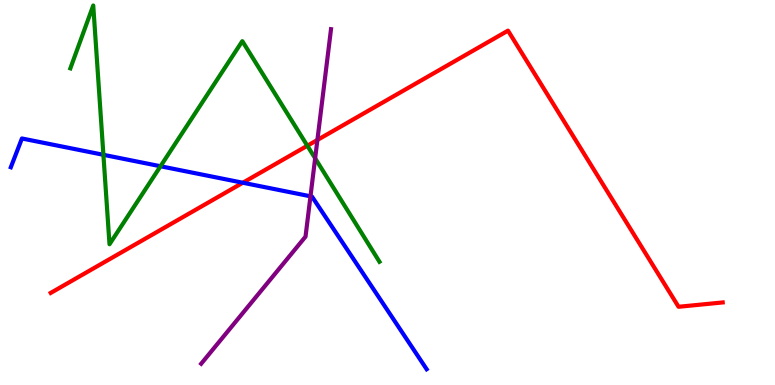[{'lines': ['blue', 'red'], 'intersections': [{'x': 3.13, 'y': 5.25}]}, {'lines': ['green', 'red'], 'intersections': [{'x': 3.97, 'y': 6.21}]}, {'lines': ['purple', 'red'], 'intersections': [{'x': 4.1, 'y': 6.36}]}, {'lines': ['blue', 'green'], 'intersections': [{'x': 1.33, 'y': 5.98}, {'x': 2.07, 'y': 5.68}]}, {'lines': ['blue', 'purple'], 'intersections': [{'x': 4.01, 'y': 4.9}]}, {'lines': ['green', 'purple'], 'intersections': [{'x': 4.07, 'y': 5.89}]}]